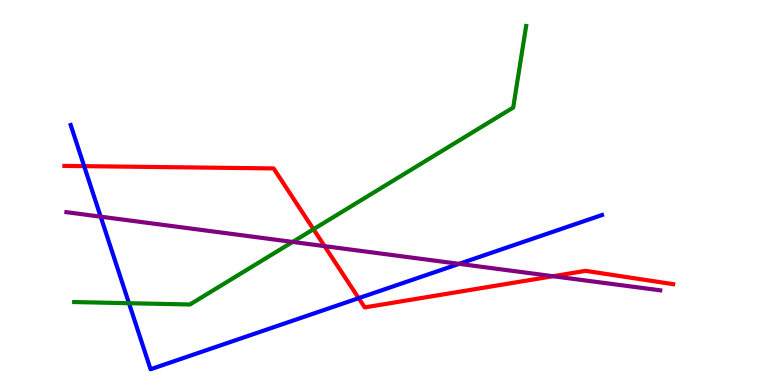[{'lines': ['blue', 'red'], 'intersections': [{'x': 1.09, 'y': 5.68}, {'x': 4.63, 'y': 2.26}]}, {'lines': ['green', 'red'], 'intersections': [{'x': 4.04, 'y': 4.05}]}, {'lines': ['purple', 'red'], 'intersections': [{'x': 4.19, 'y': 3.61}, {'x': 7.14, 'y': 2.83}]}, {'lines': ['blue', 'green'], 'intersections': [{'x': 1.66, 'y': 2.12}]}, {'lines': ['blue', 'purple'], 'intersections': [{'x': 1.3, 'y': 4.37}, {'x': 5.92, 'y': 3.15}]}, {'lines': ['green', 'purple'], 'intersections': [{'x': 3.78, 'y': 3.72}]}]